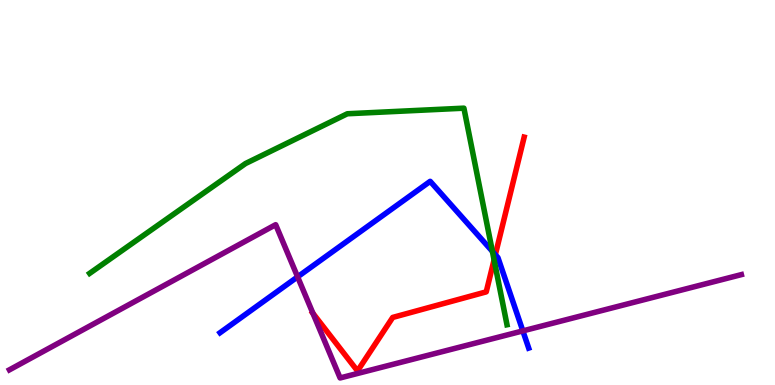[{'lines': ['blue', 'red'], 'intersections': [{'x': 6.39, 'y': 3.38}]}, {'lines': ['green', 'red'], 'intersections': [{'x': 6.38, 'y': 3.25}]}, {'lines': ['purple', 'red'], 'intersections': [{'x': 4.04, 'y': 1.86}]}, {'lines': ['blue', 'green'], 'intersections': [{'x': 6.35, 'y': 3.47}]}, {'lines': ['blue', 'purple'], 'intersections': [{'x': 3.84, 'y': 2.81}, {'x': 6.75, 'y': 1.41}]}, {'lines': ['green', 'purple'], 'intersections': []}]